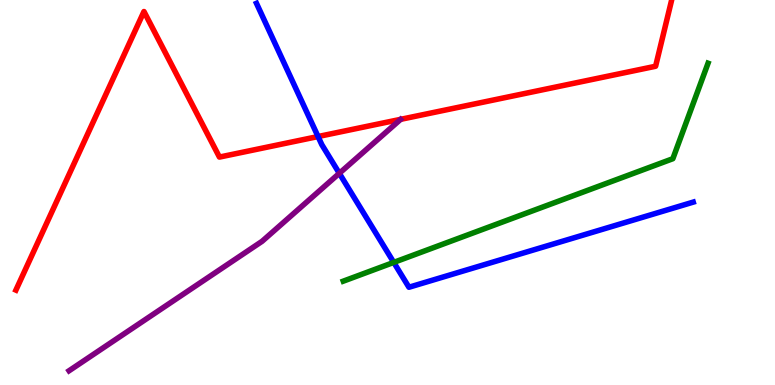[{'lines': ['blue', 'red'], 'intersections': [{'x': 4.1, 'y': 6.45}]}, {'lines': ['green', 'red'], 'intersections': []}, {'lines': ['purple', 'red'], 'intersections': []}, {'lines': ['blue', 'green'], 'intersections': [{'x': 5.08, 'y': 3.18}]}, {'lines': ['blue', 'purple'], 'intersections': [{'x': 4.38, 'y': 5.5}]}, {'lines': ['green', 'purple'], 'intersections': []}]